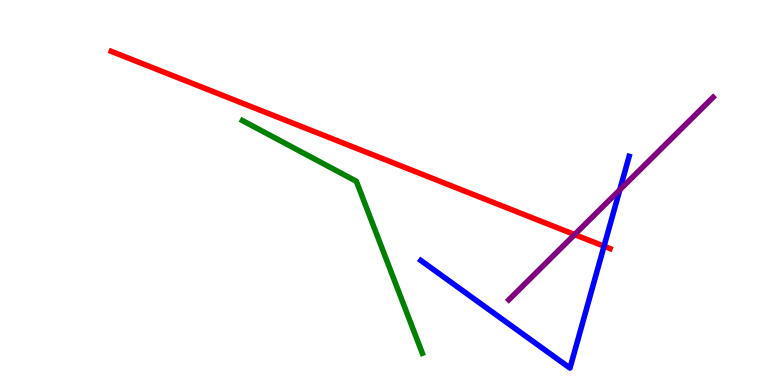[{'lines': ['blue', 'red'], 'intersections': [{'x': 7.79, 'y': 3.61}]}, {'lines': ['green', 'red'], 'intersections': []}, {'lines': ['purple', 'red'], 'intersections': [{'x': 7.41, 'y': 3.91}]}, {'lines': ['blue', 'green'], 'intersections': []}, {'lines': ['blue', 'purple'], 'intersections': [{'x': 8.0, 'y': 5.07}]}, {'lines': ['green', 'purple'], 'intersections': []}]